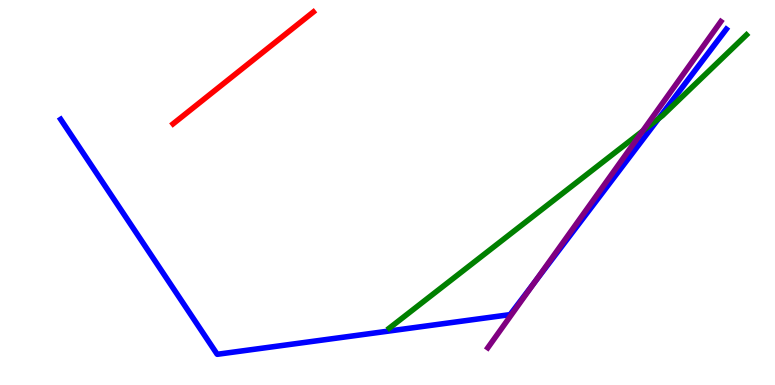[{'lines': ['blue', 'red'], 'intersections': []}, {'lines': ['green', 'red'], 'intersections': []}, {'lines': ['purple', 'red'], 'intersections': []}, {'lines': ['blue', 'green'], 'intersections': [{'x': 8.5, 'y': 6.92}]}, {'lines': ['blue', 'purple'], 'intersections': [{'x': 6.9, 'y': 2.67}]}, {'lines': ['green', 'purple'], 'intersections': [{'x': 8.29, 'y': 6.6}]}]